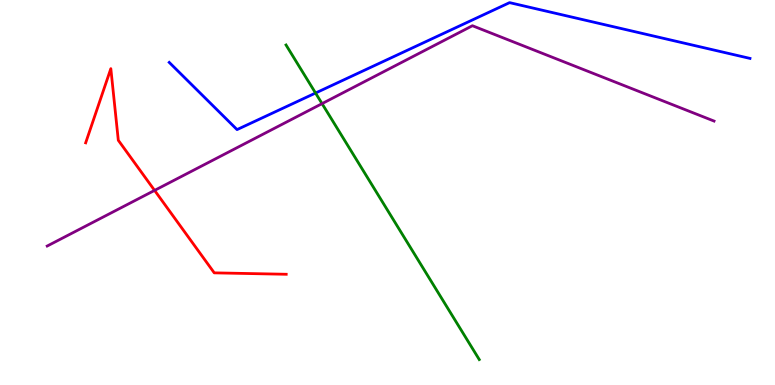[{'lines': ['blue', 'red'], 'intersections': []}, {'lines': ['green', 'red'], 'intersections': []}, {'lines': ['purple', 'red'], 'intersections': [{'x': 1.99, 'y': 5.05}]}, {'lines': ['blue', 'green'], 'intersections': [{'x': 4.07, 'y': 7.58}]}, {'lines': ['blue', 'purple'], 'intersections': []}, {'lines': ['green', 'purple'], 'intersections': [{'x': 4.16, 'y': 7.31}]}]